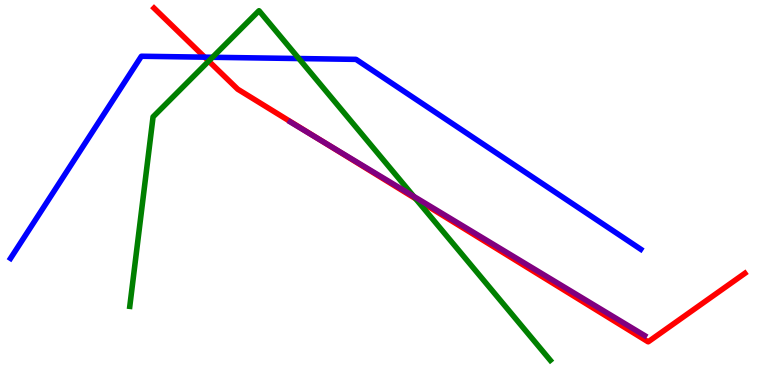[{'lines': ['blue', 'red'], 'intersections': [{'x': 2.64, 'y': 8.52}]}, {'lines': ['green', 'red'], 'intersections': [{'x': 2.69, 'y': 8.41}, {'x': 5.36, 'y': 4.84}]}, {'lines': ['purple', 'red'], 'intersections': [{'x': 4.12, 'y': 6.38}]}, {'lines': ['blue', 'green'], 'intersections': [{'x': 2.74, 'y': 8.51}, {'x': 3.86, 'y': 8.48}]}, {'lines': ['blue', 'purple'], 'intersections': []}, {'lines': ['green', 'purple'], 'intersections': [{'x': 5.34, 'y': 4.9}]}]